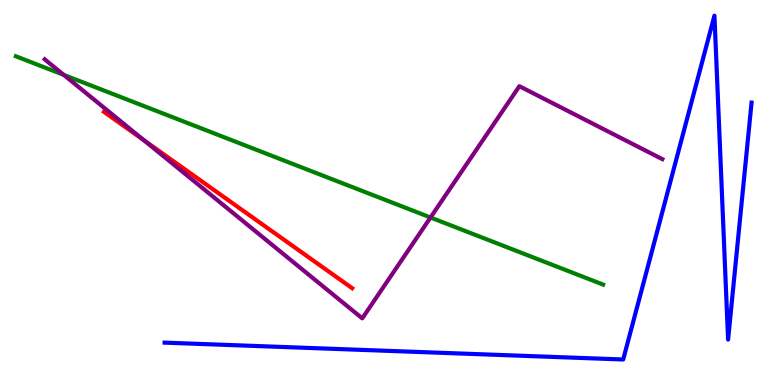[{'lines': ['blue', 'red'], 'intersections': []}, {'lines': ['green', 'red'], 'intersections': []}, {'lines': ['purple', 'red'], 'intersections': [{'x': 1.85, 'y': 6.36}]}, {'lines': ['blue', 'green'], 'intersections': []}, {'lines': ['blue', 'purple'], 'intersections': []}, {'lines': ['green', 'purple'], 'intersections': [{'x': 0.823, 'y': 8.05}, {'x': 5.56, 'y': 4.35}]}]